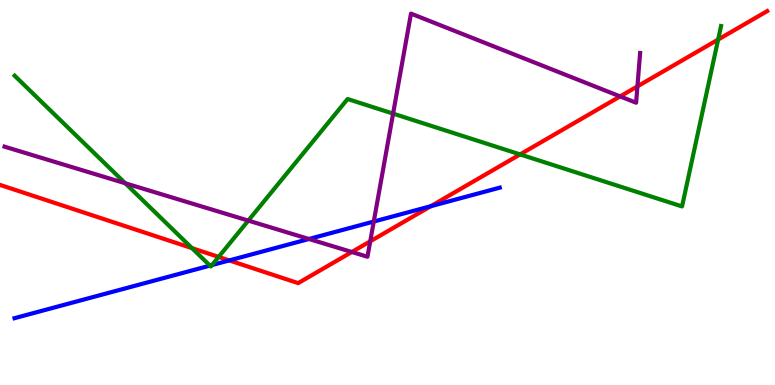[{'lines': ['blue', 'red'], 'intersections': [{'x': 2.96, 'y': 3.24}, {'x': 5.56, 'y': 4.64}]}, {'lines': ['green', 'red'], 'intersections': [{'x': 2.48, 'y': 3.55}, {'x': 2.82, 'y': 3.33}, {'x': 6.71, 'y': 5.99}, {'x': 9.27, 'y': 8.97}]}, {'lines': ['purple', 'red'], 'intersections': [{'x': 4.54, 'y': 3.45}, {'x': 4.78, 'y': 3.73}, {'x': 8.0, 'y': 7.5}, {'x': 8.22, 'y': 7.76}]}, {'lines': ['blue', 'green'], 'intersections': [{'x': 2.71, 'y': 3.1}, {'x': 2.74, 'y': 3.12}]}, {'lines': ['blue', 'purple'], 'intersections': [{'x': 3.99, 'y': 3.79}, {'x': 4.82, 'y': 4.25}]}, {'lines': ['green', 'purple'], 'intersections': [{'x': 1.62, 'y': 5.24}, {'x': 3.2, 'y': 4.27}, {'x': 5.07, 'y': 7.05}]}]